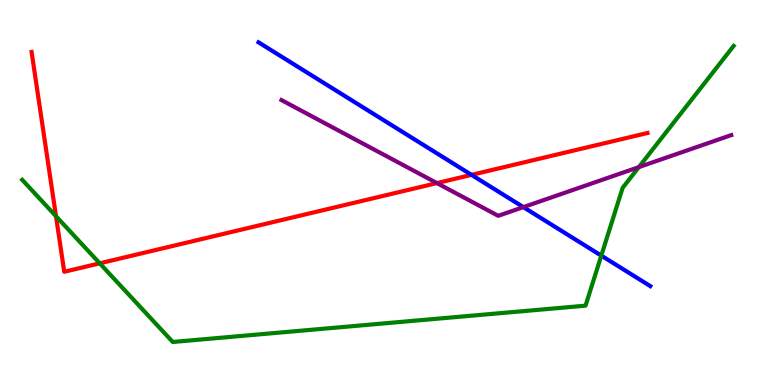[{'lines': ['blue', 'red'], 'intersections': [{'x': 6.08, 'y': 5.46}]}, {'lines': ['green', 'red'], 'intersections': [{'x': 0.722, 'y': 4.38}, {'x': 1.29, 'y': 3.16}]}, {'lines': ['purple', 'red'], 'intersections': [{'x': 5.64, 'y': 5.24}]}, {'lines': ['blue', 'green'], 'intersections': [{'x': 7.76, 'y': 3.36}]}, {'lines': ['blue', 'purple'], 'intersections': [{'x': 6.75, 'y': 4.62}]}, {'lines': ['green', 'purple'], 'intersections': [{'x': 8.24, 'y': 5.66}]}]